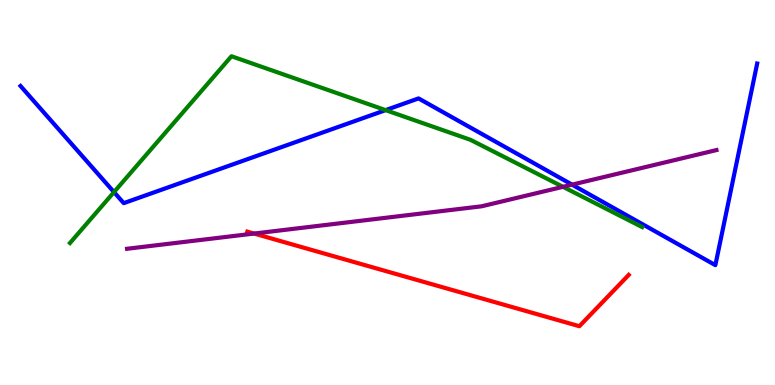[{'lines': ['blue', 'red'], 'intersections': []}, {'lines': ['green', 'red'], 'intersections': []}, {'lines': ['purple', 'red'], 'intersections': [{'x': 3.28, 'y': 3.93}]}, {'lines': ['blue', 'green'], 'intersections': [{'x': 1.47, 'y': 5.01}, {'x': 4.98, 'y': 7.14}]}, {'lines': ['blue', 'purple'], 'intersections': [{'x': 7.38, 'y': 5.2}]}, {'lines': ['green', 'purple'], 'intersections': [{'x': 7.26, 'y': 5.15}]}]